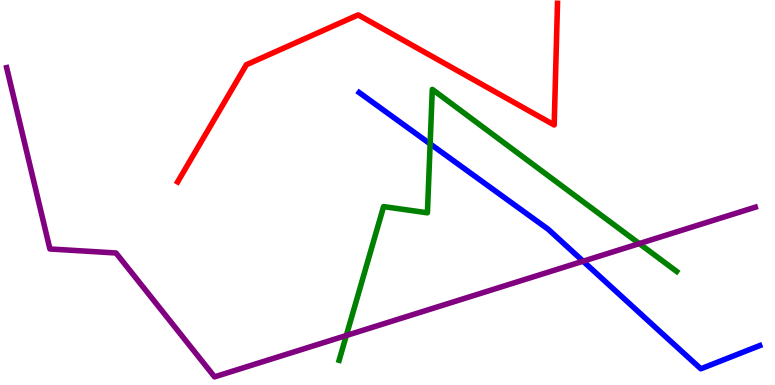[{'lines': ['blue', 'red'], 'intersections': []}, {'lines': ['green', 'red'], 'intersections': []}, {'lines': ['purple', 'red'], 'intersections': []}, {'lines': ['blue', 'green'], 'intersections': [{'x': 5.55, 'y': 6.26}]}, {'lines': ['blue', 'purple'], 'intersections': [{'x': 7.52, 'y': 3.22}]}, {'lines': ['green', 'purple'], 'intersections': [{'x': 4.47, 'y': 1.29}, {'x': 8.25, 'y': 3.67}]}]